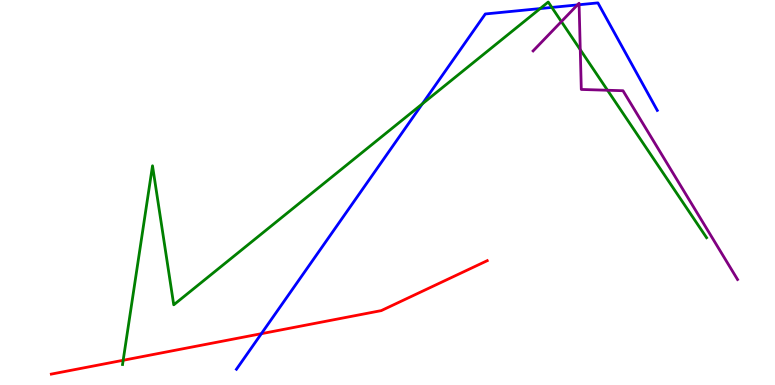[{'lines': ['blue', 'red'], 'intersections': [{'x': 3.37, 'y': 1.33}]}, {'lines': ['green', 'red'], 'intersections': [{'x': 1.59, 'y': 0.642}]}, {'lines': ['purple', 'red'], 'intersections': []}, {'lines': ['blue', 'green'], 'intersections': [{'x': 5.45, 'y': 7.3}, {'x': 6.97, 'y': 9.78}, {'x': 7.12, 'y': 9.81}]}, {'lines': ['blue', 'purple'], 'intersections': [{'x': 7.45, 'y': 9.87}, {'x': 7.47, 'y': 9.88}]}, {'lines': ['green', 'purple'], 'intersections': [{'x': 7.24, 'y': 9.44}, {'x': 7.49, 'y': 8.71}, {'x': 7.84, 'y': 7.66}]}]